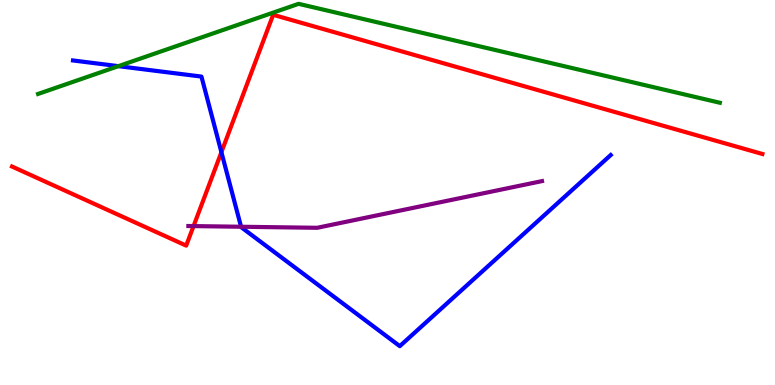[{'lines': ['blue', 'red'], 'intersections': [{'x': 2.86, 'y': 6.05}]}, {'lines': ['green', 'red'], 'intersections': []}, {'lines': ['purple', 'red'], 'intersections': [{'x': 2.5, 'y': 4.13}]}, {'lines': ['blue', 'green'], 'intersections': [{'x': 1.53, 'y': 8.28}]}, {'lines': ['blue', 'purple'], 'intersections': [{'x': 3.11, 'y': 4.11}]}, {'lines': ['green', 'purple'], 'intersections': []}]